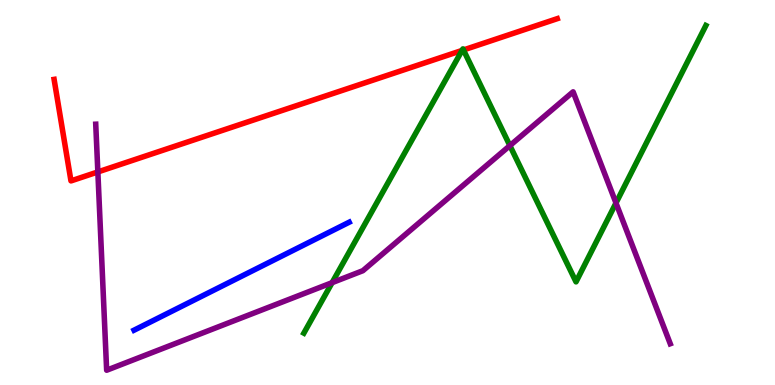[{'lines': ['blue', 'red'], 'intersections': []}, {'lines': ['green', 'red'], 'intersections': [{'x': 5.96, 'y': 8.69}, {'x': 5.98, 'y': 8.7}]}, {'lines': ['purple', 'red'], 'intersections': [{'x': 1.26, 'y': 5.53}]}, {'lines': ['blue', 'green'], 'intersections': []}, {'lines': ['blue', 'purple'], 'intersections': []}, {'lines': ['green', 'purple'], 'intersections': [{'x': 4.29, 'y': 2.66}, {'x': 6.58, 'y': 6.22}, {'x': 7.95, 'y': 4.73}]}]